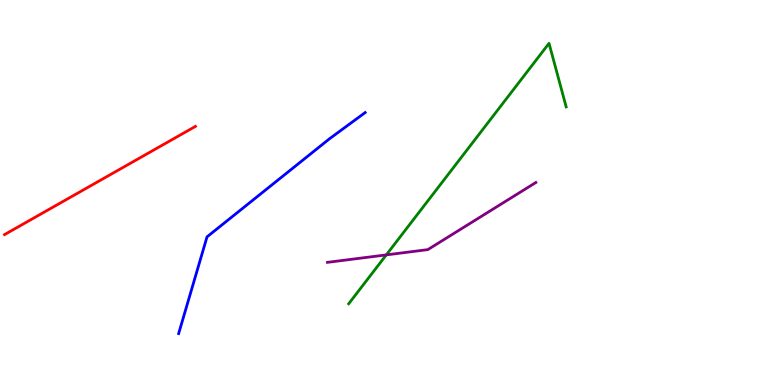[{'lines': ['blue', 'red'], 'intersections': []}, {'lines': ['green', 'red'], 'intersections': []}, {'lines': ['purple', 'red'], 'intersections': []}, {'lines': ['blue', 'green'], 'intersections': []}, {'lines': ['blue', 'purple'], 'intersections': []}, {'lines': ['green', 'purple'], 'intersections': [{'x': 4.98, 'y': 3.38}]}]